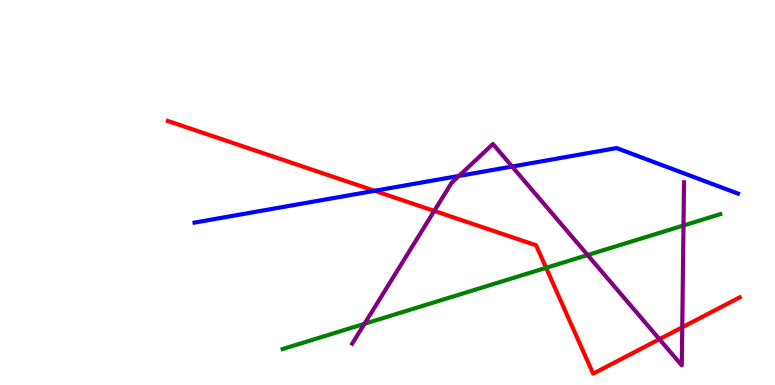[{'lines': ['blue', 'red'], 'intersections': [{'x': 4.83, 'y': 5.04}]}, {'lines': ['green', 'red'], 'intersections': [{'x': 7.05, 'y': 3.04}]}, {'lines': ['purple', 'red'], 'intersections': [{'x': 5.6, 'y': 4.52}, {'x': 8.51, 'y': 1.19}, {'x': 8.8, 'y': 1.5}]}, {'lines': ['blue', 'green'], 'intersections': []}, {'lines': ['blue', 'purple'], 'intersections': [{'x': 5.92, 'y': 5.43}, {'x': 6.61, 'y': 5.67}]}, {'lines': ['green', 'purple'], 'intersections': [{'x': 4.7, 'y': 1.59}, {'x': 7.58, 'y': 3.38}, {'x': 8.82, 'y': 4.14}]}]